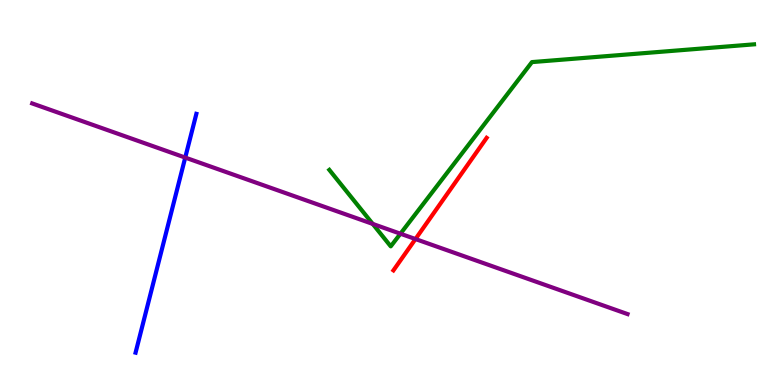[{'lines': ['blue', 'red'], 'intersections': []}, {'lines': ['green', 'red'], 'intersections': []}, {'lines': ['purple', 'red'], 'intersections': [{'x': 5.36, 'y': 3.79}]}, {'lines': ['blue', 'green'], 'intersections': []}, {'lines': ['blue', 'purple'], 'intersections': [{'x': 2.39, 'y': 5.91}]}, {'lines': ['green', 'purple'], 'intersections': [{'x': 4.81, 'y': 4.18}, {'x': 5.17, 'y': 3.93}]}]